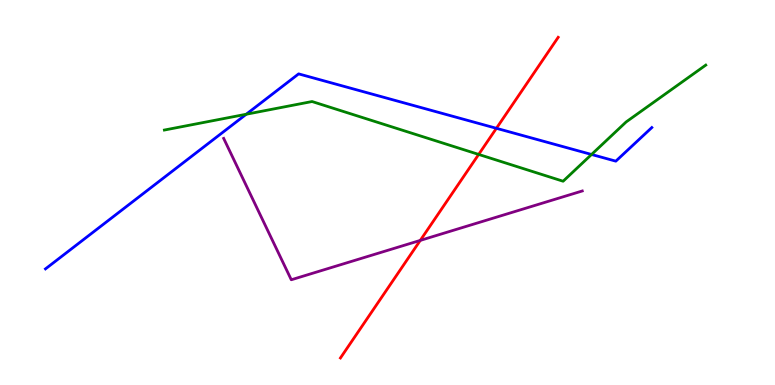[{'lines': ['blue', 'red'], 'intersections': [{'x': 6.41, 'y': 6.67}]}, {'lines': ['green', 'red'], 'intersections': [{'x': 6.18, 'y': 5.99}]}, {'lines': ['purple', 'red'], 'intersections': [{'x': 5.42, 'y': 3.76}]}, {'lines': ['blue', 'green'], 'intersections': [{'x': 3.18, 'y': 7.03}, {'x': 7.63, 'y': 5.99}]}, {'lines': ['blue', 'purple'], 'intersections': []}, {'lines': ['green', 'purple'], 'intersections': []}]